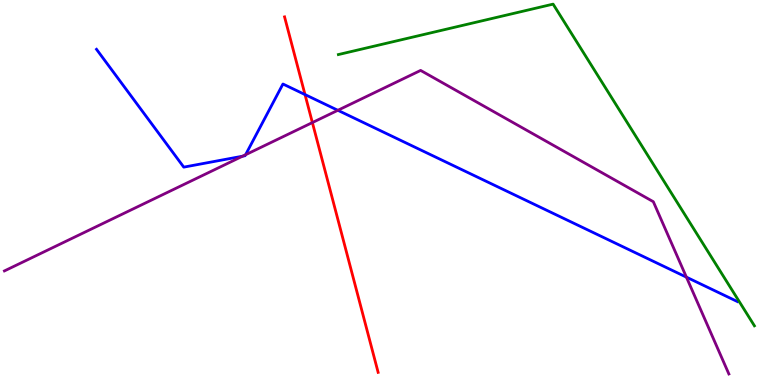[{'lines': ['blue', 'red'], 'intersections': [{'x': 3.94, 'y': 7.54}]}, {'lines': ['green', 'red'], 'intersections': []}, {'lines': ['purple', 'red'], 'intersections': [{'x': 4.03, 'y': 6.82}]}, {'lines': ['blue', 'green'], 'intersections': []}, {'lines': ['blue', 'purple'], 'intersections': [{'x': 3.13, 'y': 5.94}, {'x': 3.17, 'y': 5.98}, {'x': 4.36, 'y': 7.14}, {'x': 8.86, 'y': 2.8}]}, {'lines': ['green', 'purple'], 'intersections': []}]